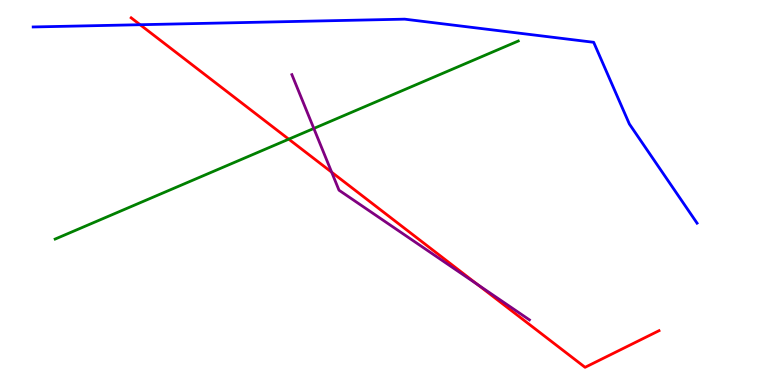[{'lines': ['blue', 'red'], 'intersections': [{'x': 1.81, 'y': 9.36}]}, {'lines': ['green', 'red'], 'intersections': [{'x': 3.73, 'y': 6.39}]}, {'lines': ['purple', 'red'], 'intersections': [{'x': 4.28, 'y': 5.53}, {'x': 6.16, 'y': 2.61}]}, {'lines': ['blue', 'green'], 'intersections': []}, {'lines': ['blue', 'purple'], 'intersections': []}, {'lines': ['green', 'purple'], 'intersections': [{'x': 4.05, 'y': 6.66}]}]